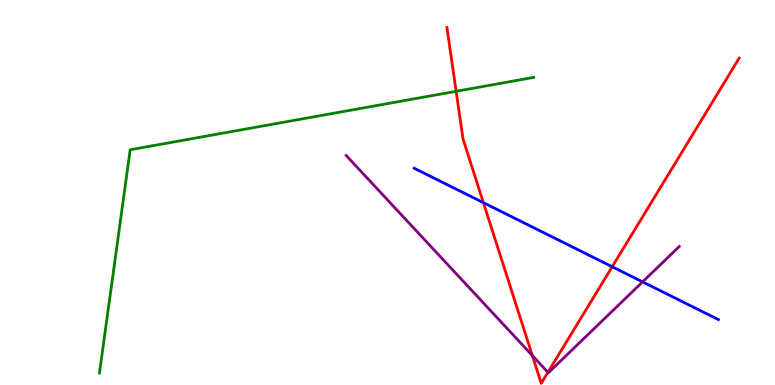[{'lines': ['blue', 'red'], 'intersections': [{'x': 6.24, 'y': 4.74}, {'x': 7.9, 'y': 3.07}]}, {'lines': ['green', 'red'], 'intersections': [{'x': 5.89, 'y': 7.63}]}, {'lines': ['purple', 'red'], 'intersections': [{'x': 6.87, 'y': 0.764}, {'x': 7.07, 'y': 0.329}]}, {'lines': ['blue', 'green'], 'intersections': []}, {'lines': ['blue', 'purple'], 'intersections': [{'x': 8.29, 'y': 2.68}]}, {'lines': ['green', 'purple'], 'intersections': []}]